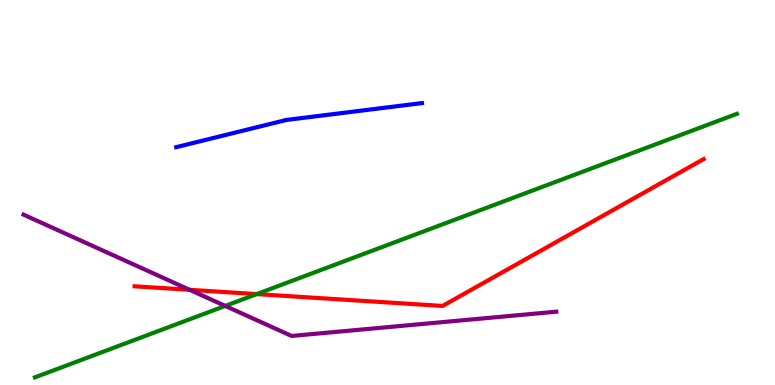[{'lines': ['blue', 'red'], 'intersections': []}, {'lines': ['green', 'red'], 'intersections': [{'x': 3.31, 'y': 2.36}]}, {'lines': ['purple', 'red'], 'intersections': [{'x': 2.45, 'y': 2.47}]}, {'lines': ['blue', 'green'], 'intersections': []}, {'lines': ['blue', 'purple'], 'intersections': []}, {'lines': ['green', 'purple'], 'intersections': [{'x': 2.91, 'y': 2.05}]}]